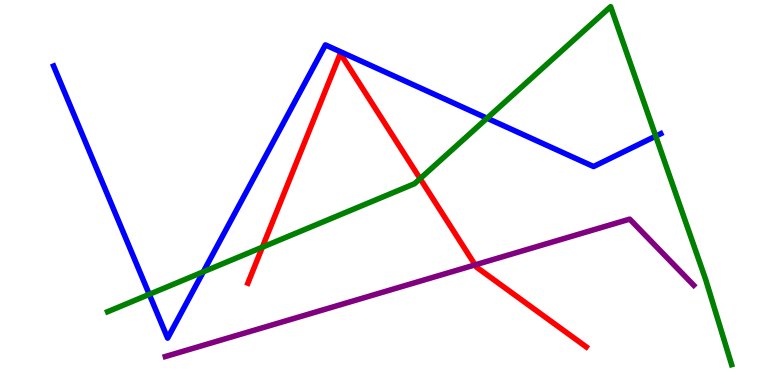[{'lines': ['blue', 'red'], 'intersections': []}, {'lines': ['green', 'red'], 'intersections': [{'x': 3.39, 'y': 3.58}, {'x': 5.42, 'y': 5.36}]}, {'lines': ['purple', 'red'], 'intersections': [{'x': 6.13, 'y': 3.12}]}, {'lines': ['blue', 'green'], 'intersections': [{'x': 1.93, 'y': 2.35}, {'x': 2.62, 'y': 2.94}, {'x': 6.28, 'y': 6.93}, {'x': 8.46, 'y': 6.46}]}, {'lines': ['blue', 'purple'], 'intersections': []}, {'lines': ['green', 'purple'], 'intersections': []}]